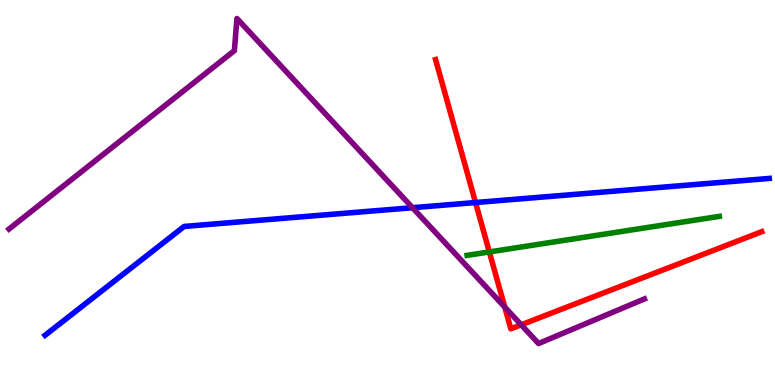[{'lines': ['blue', 'red'], 'intersections': [{'x': 6.14, 'y': 4.74}]}, {'lines': ['green', 'red'], 'intersections': [{'x': 6.31, 'y': 3.46}]}, {'lines': ['purple', 'red'], 'intersections': [{'x': 6.51, 'y': 2.02}, {'x': 6.73, 'y': 1.56}]}, {'lines': ['blue', 'green'], 'intersections': []}, {'lines': ['blue', 'purple'], 'intersections': [{'x': 5.32, 'y': 4.61}]}, {'lines': ['green', 'purple'], 'intersections': []}]